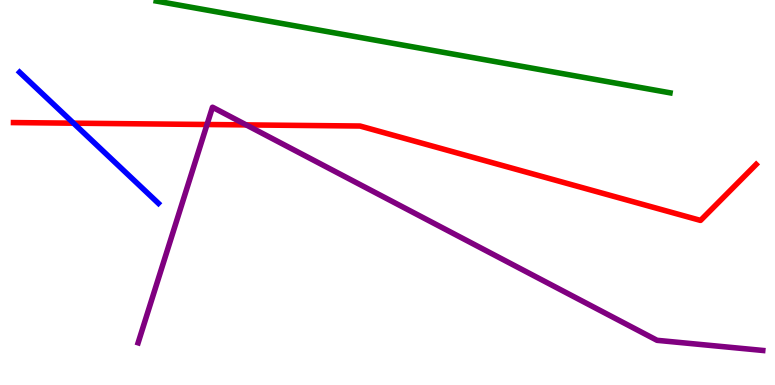[{'lines': ['blue', 'red'], 'intersections': [{'x': 0.949, 'y': 6.8}]}, {'lines': ['green', 'red'], 'intersections': []}, {'lines': ['purple', 'red'], 'intersections': [{'x': 2.67, 'y': 6.77}, {'x': 3.18, 'y': 6.76}]}, {'lines': ['blue', 'green'], 'intersections': []}, {'lines': ['blue', 'purple'], 'intersections': []}, {'lines': ['green', 'purple'], 'intersections': []}]